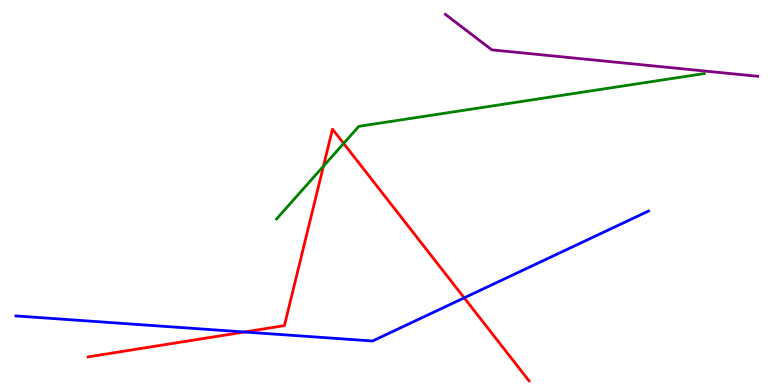[{'lines': ['blue', 'red'], 'intersections': [{'x': 3.15, 'y': 1.38}, {'x': 5.99, 'y': 2.26}]}, {'lines': ['green', 'red'], 'intersections': [{'x': 4.17, 'y': 5.68}, {'x': 4.43, 'y': 6.27}]}, {'lines': ['purple', 'red'], 'intersections': []}, {'lines': ['blue', 'green'], 'intersections': []}, {'lines': ['blue', 'purple'], 'intersections': []}, {'lines': ['green', 'purple'], 'intersections': []}]